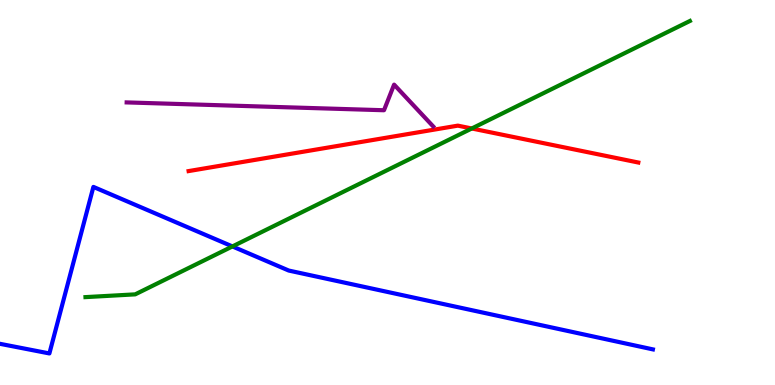[{'lines': ['blue', 'red'], 'intersections': []}, {'lines': ['green', 'red'], 'intersections': [{'x': 6.09, 'y': 6.66}]}, {'lines': ['purple', 'red'], 'intersections': []}, {'lines': ['blue', 'green'], 'intersections': [{'x': 3.0, 'y': 3.6}]}, {'lines': ['blue', 'purple'], 'intersections': []}, {'lines': ['green', 'purple'], 'intersections': []}]